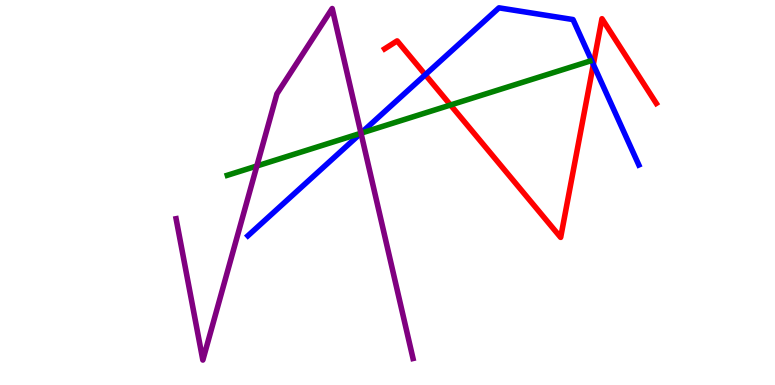[{'lines': ['blue', 'red'], 'intersections': [{'x': 5.49, 'y': 8.06}, {'x': 7.66, 'y': 8.33}]}, {'lines': ['green', 'red'], 'intersections': [{'x': 5.81, 'y': 7.27}]}, {'lines': ['purple', 'red'], 'intersections': []}, {'lines': ['blue', 'green'], 'intersections': [{'x': 4.66, 'y': 6.54}]}, {'lines': ['blue', 'purple'], 'intersections': [{'x': 4.66, 'y': 6.54}]}, {'lines': ['green', 'purple'], 'intersections': [{'x': 3.31, 'y': 5.69}, {'x': 4.66, 'y': 6.54}]}]